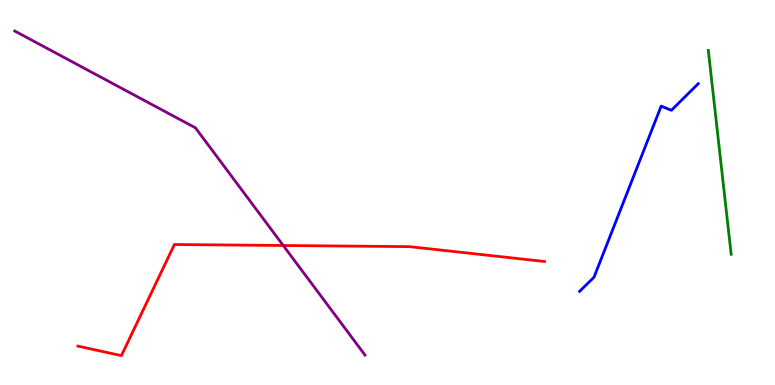[{'lines': ['blue', 'red'], 'intersections': []}, {'lines': ['green', 'red'], 'intersections': []}, {'lines': ['purple', 'red'], 'intersections': [{'x': 3.65, 'y': 3.62}]}, {'lines': ['blue', 'green'], 'intersections': []}, {'lines': ['blue', 'purple'], 'intersections': []}, {'lines': ['green', 'purple'], 'intersections': []}]